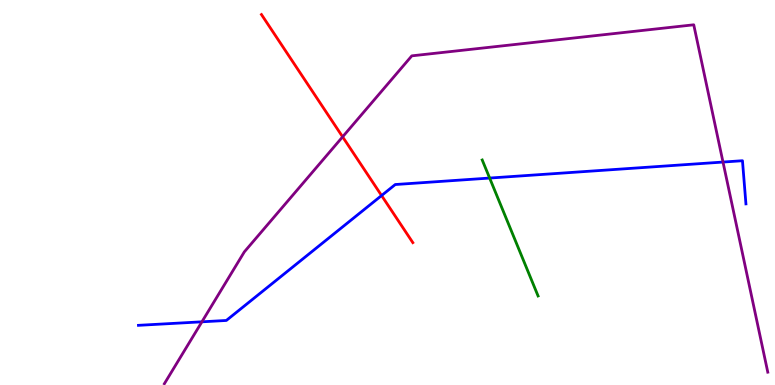[{'lines': ['blue', 'red'], 'intersections': [{'x': 4.92, 'y': 4.92}]}, {'lines': ['green', 'red'], 'intersections': []}, {'lines': ['purple', 'red'], 'intersections': [{'x': 4.42, 'y': 6.45}]}, {'lines': ['blue', 'green'], 'intersections': [{'x': 6.32, 'y': 5.38}]}, {'lines': ['blue', 'purple'], 'intersections': [{'x': 2.61, 'y': 1.64}, {'x': 9.33, 'y': 5.79}]}, {'lines': ['green', 'purple'], 'intersections': []}]